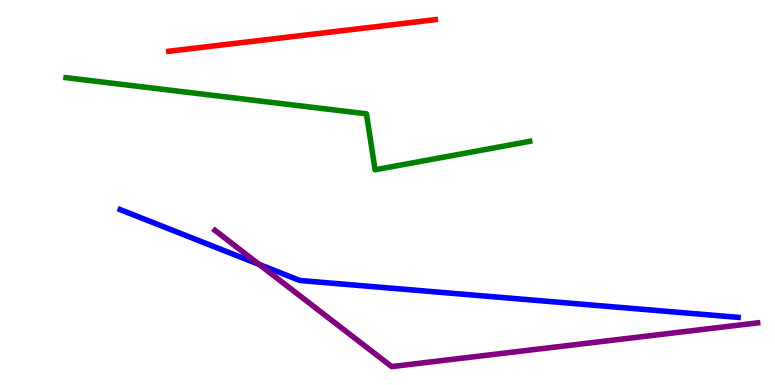[{'lines': ['blue', 'red'], 'intersections': []}, {'lines': ['green', 'red'], 'intersections': []}, {'lines': ['purple', 'red'], 'intersections': []}, {'lines': ['blue', 'green'], 'intersections': []}, {'lines': ['blue', 'purple'], 'intersections': [{'x': 3.34, 'y': 3.13}]}, {'lines': ['green', 'purple'], 'intersections': []}]